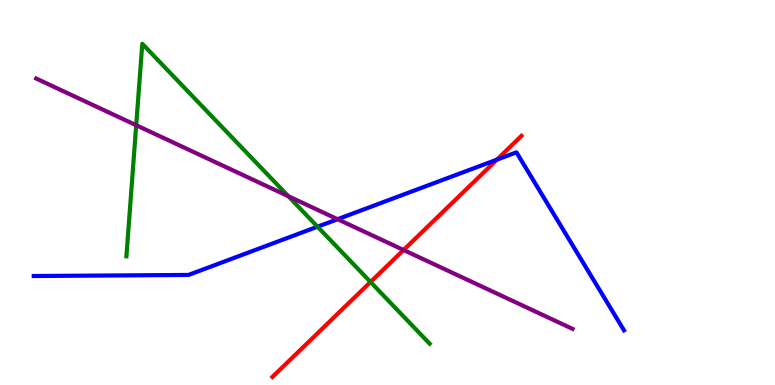[{'lines': ['blue', 'red'], 'intersections': [{'x': 6.41, 'y': 5.85}]}, {'lines': ['green', 'red'], 'intersections': [{'x': 4.78, 'y': 2.68}]}, {'lines': ['purple', 'red'], 'intersections': [{'x': 5.21, 'y': 3.51}]}, {'lines': ['blue', 'green'], 'intersections': [{'x': 4.1, 'y': 4.11}]}, {'lines': ['blue', 'purple'], 'intersections': [{'x': 4.36, 'y': 4.31}]}, {'lines': ['green', 'purple'], 'intersections': [{'x': 1.76, 'y': 6.75}, {'x': 3.72, 'y': 4.9}]}]